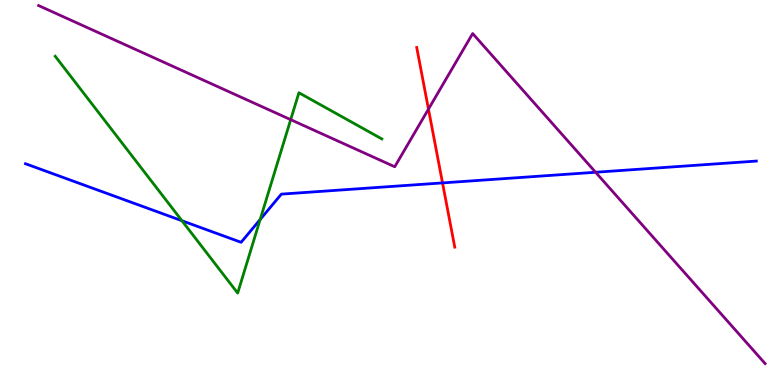[{'lines': ['blue', 'red'], 'intersections': [{'x': 5.71, 'y': 5.25}]}, {'lines': ['green', 'red'], 'intersections': []}, {'lines': ['purple', 'red'], 'intersections': [{'x': 5.53, 'y': 7.17}]}, {'lines': ['blue', 'green'], 'intersections': [{'x': 2.35, 'y': 4.27}, {'x': 3.36, 'y': 4.3}]}, {'lines': ['blue', 'purple'], 'intersections': [{'x': 7.69, 'y': 5.53}]}, {'lines': ['green', 'purple'], 'intersections': [{'x': 3.75, 'y': 6.89}]}]